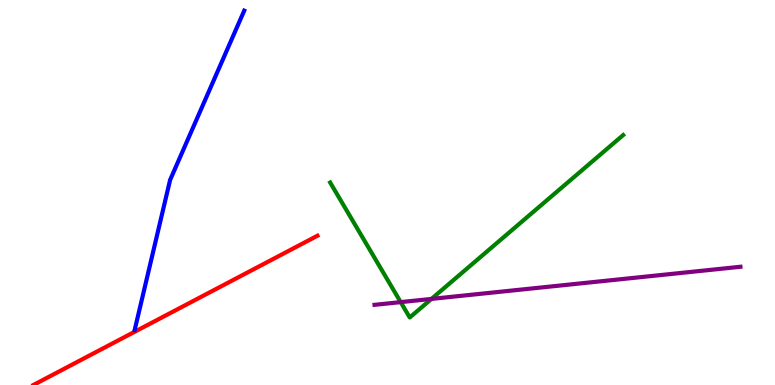[{'lines': ['blue', 'red'], 'intersections': []}, {'lines': ['green', 'red'], 'intersections': []}, {'lines': ['purple', 'red'], 'intersections': []}, {'lines': ['blue', 'green'], 'intersections': []}, {'lines': ['blue', 'purple'], 'intersections': []}, {'lines': ['green', 'purple'], 'intersections': [{'x': 5.17, 'y': 2.15}, {'x': 5.57, 'y': 2.24}]}]